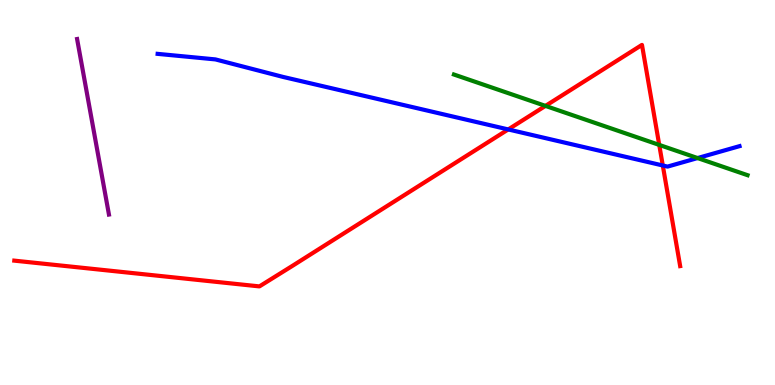[{'lines': ['blue', 'red'], 'intersections': [{'x': 6.56, 'y': 6.64}, {'x': 8.55, 'y': 5.7}]}, {'lines': ['green', 'red'], 'intersections': [{'x': 7.04, 'y': 7.25}, {'x': 8.51, 'y': 6.24}]}, {'lines': ['purple', 'red'], 'intersections': []}, {'lines': ['blue', 'green'], 'intersections': [{'x': 9.0, 'y': 5.89}]}, {'lines': ['blue', 'purple'], 'intersections': []}, {'lines': ['green', 'purple'], 'intersections': []}]